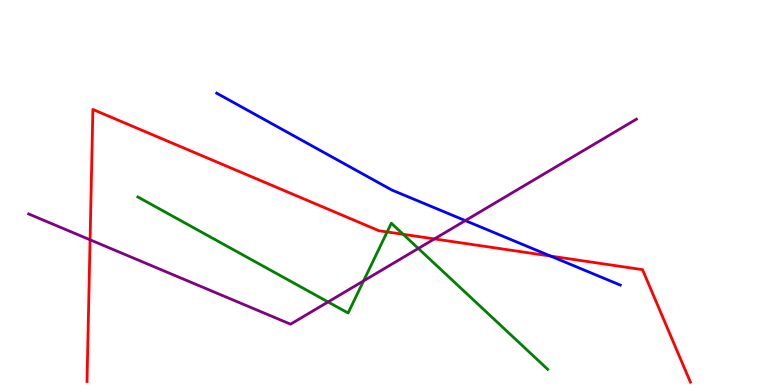[{'lines': ['blue', 'red'], 'intersections': [{'x': 7.1, 'y': 3.35}]}, {'lines': ['green', 'red'], 'intersections': [{'x': 5.0, 'y': 3.98}, {'x': 5.2, 'y': 3.91}]}, {'lines': ['purple', 'red'], 'intersections': [{'x': 1.16, 'y': 3.77}, {'x': 5.61, 'y': 3.79}]}, {'lines': ['blue', 'green'], 'intersections': []}, {'lines': ['blue', 'purple'], 'intersections': [{'x': 6.0, 'y': 4.27}]}, {'lines': ['green', 'purple'], 'intersections': [{'x': 4.23, 'y': 2.16}, {'x': 4.69, 'y': 2.7}, {'x': 5.4, 'y': 3.55}]}]